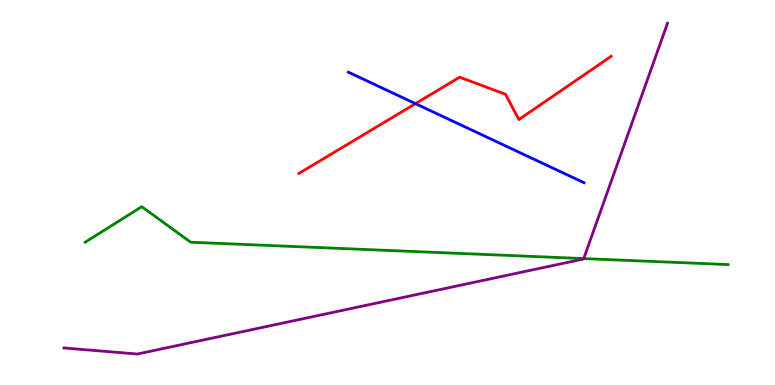[{'lines': ['blue', 'red'], 'intersections': [{'x': 5.36, 'y': 7.31}]}, {'lines': ['green', 'red'], 'intersections': []}, {'lines': ['purple', 'red'], 'intersections': []}, {'lines': ['blue', 'green'], 'intersections': []}, {'lines': ['blue', 'purple'], 'intersections': []}, {'lines': ['green', 'purple'], 'intersections': [{'x': 7.53, 'y': 3.28}]}]